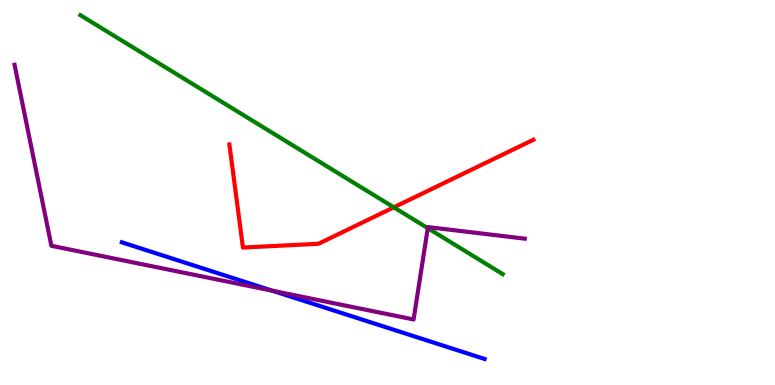[{'lines': ['blue', 'red'], 'intersections': []}, {'lines': ['green', 'red'], 'intersections': [{'x': 5.08, 'y': 4.61}]}, {'lines': ['purple', 'red'], 'intersections': []}, {'lines': ['blue', 'green'], 'intersections': []}, {'lines': ['blue', 'purple'], 'intersections': [{'x': 3.52, 'y': 2.45}]}, {'lines': ['green', 'purple'], 'intersections': [{'x': 5.52, 'y': 4.07}]}]